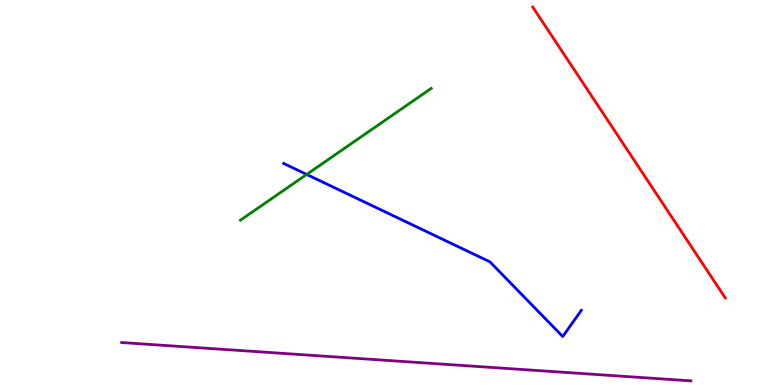[{'lines': ['blue', 'red'], 'intersections': []}, {'lines': ['green', 'red'], 'intersections': []}, {'lines': ['purple', 'red'], 'intersections': []}, {'lines': ['blue', 'green'], 'intersections': [{'x': 3.96, 'y': 5.47}]}, {'lines': ['blue', 'purple'], 'intersections': []}, {'lines': ['green', 'purple'], 'intersections': []}]